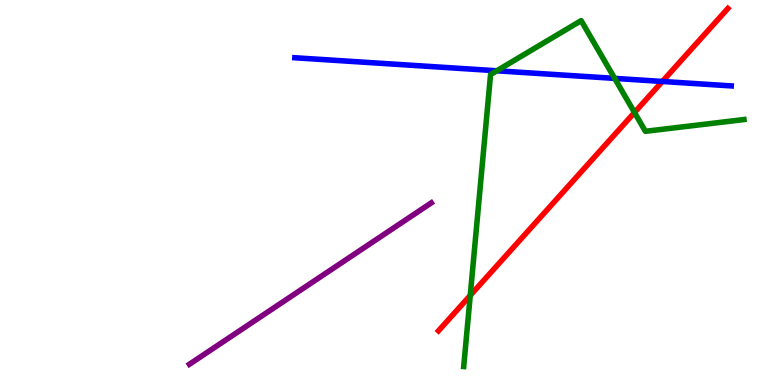[{'lines': ['blue', 'red'], 'intersections': [{'x': 8.55, 'y': 7.88}]}, {'lines': ['green', 'red'], 'intersections': [{'x': 6.07, 'y': 2.33}, {'x': 8.19, 'y': 7.08}]}, {'lines': ['purple', 'red'], 'intersections': []}, {'lines': ['blue', 'green'], 'intersections': [{'x': 6.41, 'y': 8.16}, {'x': 7.93, 'y': 7.96}]}, {'lines': ['blue', 'purple'], 'intersections': []}, {'lines': ['green', 'purple'], 'intersections': []}]